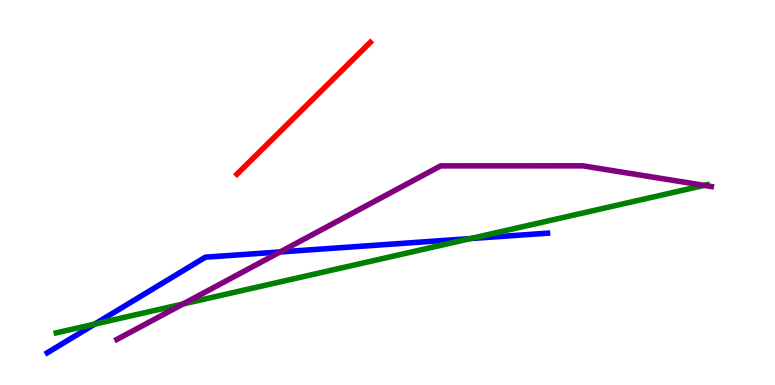[{'lines': ['blue', 'red'], 'intersections': []}, {'lines': ['green', 'red'], 'intersections': []}, {'lines': ['purple', 'red'], 'intersections': []}, {'lines': ['blue', 'green'], 'intersections': [{'x': 1.22, 'y': 1.58}, {'x': 6.07, 'y': 3.8}]}, {'lines': ['blue', 'purple'], 'intersections': [{'x': 3.61, 'y': 3.46}]}, {'lines': ['green', 'purple'], 'intersections': [{'x': 2.36, 'y': 2.1}, {'x': 9.09, 'y': 5.19}]}]